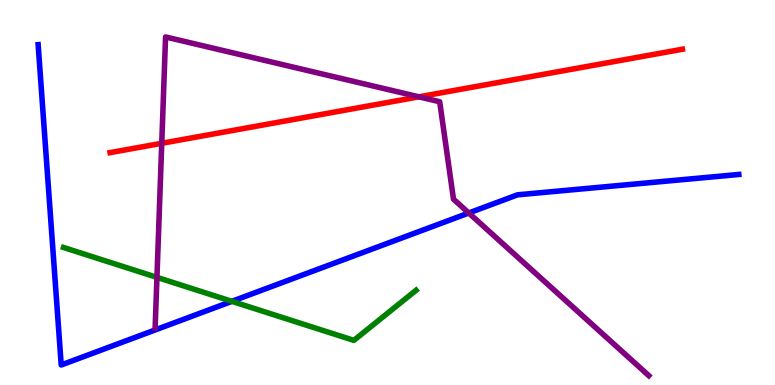[{'lines': ['blue', 'red'], 'intersections': []}, {'lines': ['green', 'red'], 'intersections': []}, {'lines': ['purple', 'red'], 'intersections': [{'x': 2.09, 'y': 6.28}, {'x': 5.41, 'y': 7.48}]}, {'lines': ['blue', 'green'], 'intersections': [{'x': 2.99, 'y': 2.17}]}, {'lines': ['blue', 'purple'], 'intersections': [{'x': 6.05, 'y': 4.47}]}, {'lines': ['green', 'purple'], 'intersections': [{'x': 2.03, 'y': 2.8}]}]